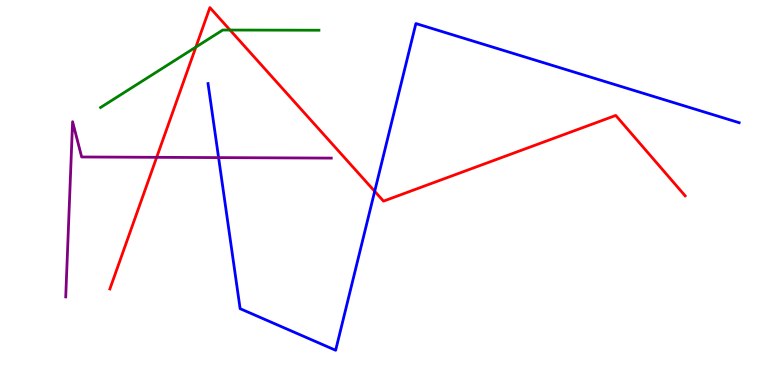[{'lines': ['blue', 'red'], 'intersections': [{'x': 4.83, 'y': 5.03}]}, {'lines': ['green', 'red'], 'intersections': [{'x': 2.53, 'y': 8.78}, {'x': 2.97, 'y': 9.22}]}, {'lines': ['purple', 'red'], 'intersections': [{'x': 2.02, 'y': 5.91}]}, {'lines': ['blue', 'green'], 'intersections': []}, {'lines': ['blue', 'purple'], 'intersections': [{'x': 2.82, 'y': 5.91}]}, {'lines': ['green', 'purple'], 'intersections': []}]